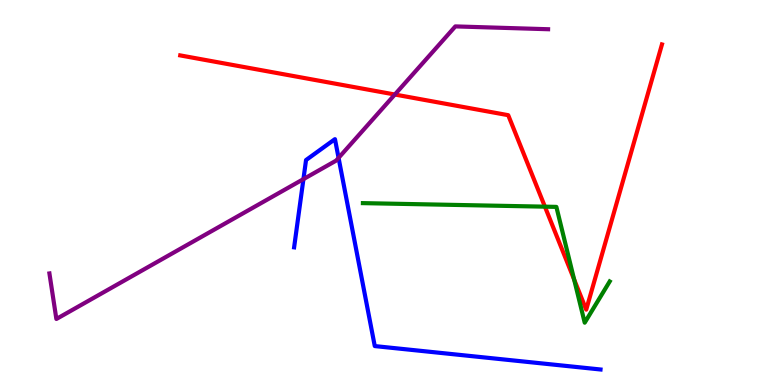[{'lines': ['blue', 'red'], 'intersections': []}, {'lines': ['green', 'red'], 'intersections': [{'x': 7.03, 'y': 4.63}, {'x': 7.41, 'y': 2.74}]}, {'lines': ['purple', 'red'], 'intersections': [{'x': 5.09, 'y': 7.54}]}, {'lines': ['blue', 'green'], 'intersections': []}, {'lines': ['blue', 'purple'], 'intersections': [{'x': 3.92, 'y': 5.35}, {'x': 4.37, 'y': 5.9}]}, {'lines': ['green', 'purple'], 'intersections': []}]